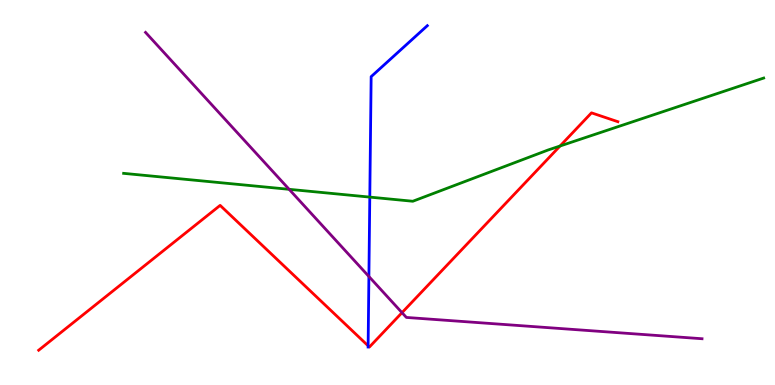[{'lines': ['blue', 'red'], 'intersections': [{'x': 4.75, 'y': 1.02}]}, {'lines': ['green', 'red'], 'intersections': [{'x': 7.23, 'y': 6.21}]}, {'lines': ['purple', 'red'], 'intersections': [{'x': 5.19, 'y': 1.88}]}, {'lines': ['blue', 'green'], 'intersections': [{'x': 4.77, 'y': 4.88}]}, {'lines': ['blue', 'purple'], 'intersections': [{'x': 4.76, 'y': 2.82}]}, {'lines': ['green', 'purple'], 'intersections': [{'x': 3.73, 'y': 5.08}]}]